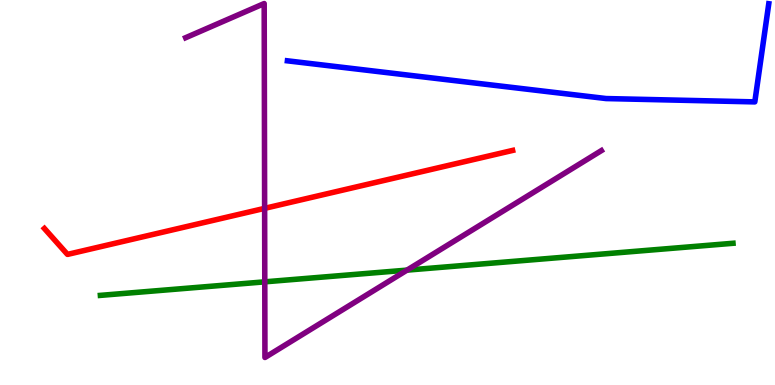[{'lines': ['blue', 'red'], 'intersections': []}, {'lines': ['green', 'red'], 'intersections': []}, {'lines': ['purple', 'red'], 'intersections': [{'x': 3.41, 'y': 4.59}]}, {'lines': ['blue', 'green'], 'intersections': []}, {'lines': ['blue', 'purple'], 'intersections': []}, {'lines': ['green', 'purple'], 'intersections': [{'x': 3.42, 'y': 2.68}, {'x': 5.25, 'y': 2.98}]}]